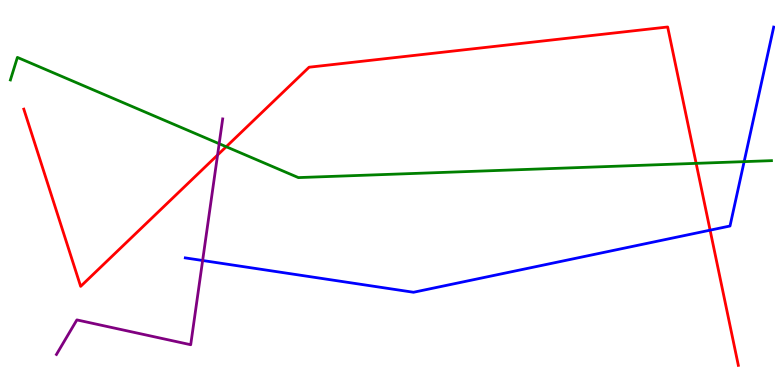[{'lines': ['blue', 'red'], 'intersections': [{'x': 9.16, 'y': 4.02}]}, {'lines': ['green', 'red'], 'intersections': [{'x': 2.92, 'y': 6.19}, {'x': 8.98, 'y': 5.76}]}, {'lines': ['purple', 'red'], 'intersections': [{'x': 2.81, 'y': 5.97}]}, {'lines': ['blue', 'green'], 'intersections': [{'x': 9.6, 'y': 5.8}]}, {'lines': ['blue', 'purple'], 'intersections': [{'x': 2.61, 'y': 3.23}]}, {'lines': ['green', 'purple'], 'intersections': [{'x': 2.83, 'y': 6.27}]}]